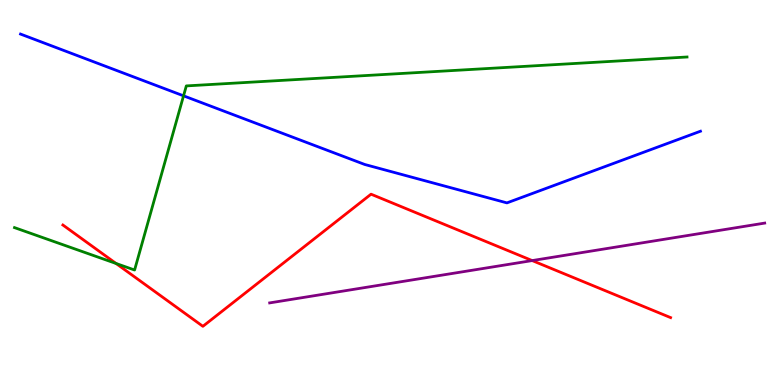[{'lines': ['blue', 'red'], 'intersections': []}, {'lines': ['green', 'red'], 'intersections': [{'x': 1.5, 'y': 3.16}]}, {'lines': ['purple', 'red'], 'intersections': [{'x': 6.87, 'y': 3.23}]}, {'lines': ['blue', 'green'], 'intersections': [{'x': 2.37, 'y': 7.51}]}, {'lines': ['blue', 'purple'], 'intersections': []}, {'lines': ['green', 'purple'], 'intersections': []}]